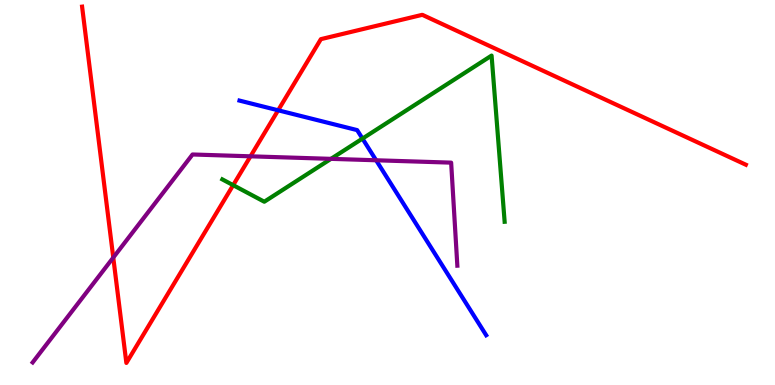[{'lines': ['blue', 'red'], 'intersections': [{'x': 3.59, 'y': 7.14}]}, {'lines': ['green', 'red'], 'intersections': [{'x': 3.01, 'y': 5.19}]}, {'lines': ['purple', 'red'], 'intersections': [{'x': 1.46, 'y': 3.31}, {'x': 3.23, 'y': 5.94}]}, {'lines': ['blue', 'green'], 'intersections': [{'x': 4.68, 'y': 6.4}]}, {'lines': ['blue', 'purple'], 'intersections': [{'x': 4.85, 'y': 5.84}]}, {'lines': ['green', 'purple'], 'intersections': [{'x': 4.27, 'y': 5.87}]}]